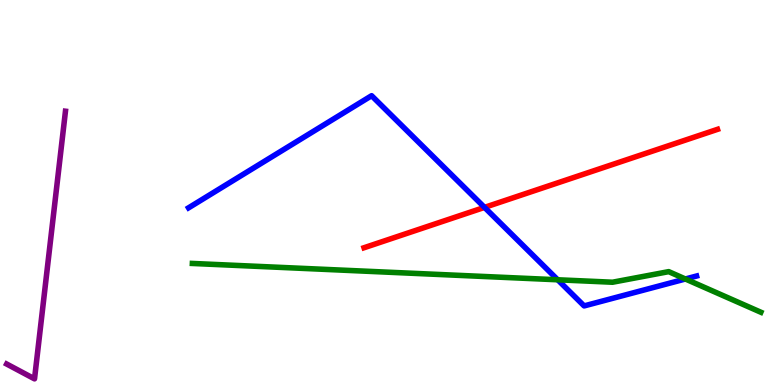[{'lines': ['blue', 'red'], 'intersections': [{'x': 6.25, 'y': 4.61}]}, {'lines': ['green', 'red'], 'intersections': []}, {'lines': ['purple', 'red'], 'intersections': []}, {'lines': ['blue', 'green'], 'intersections': [{'x': 7.2, 'y': 2.73}, {'x': 8.84, 'y': 2.75}]}, {'lines': ['blue', 'purple'], 'intersections': []}, {'lines': ['green', 'purple'], 'intersections': []}]